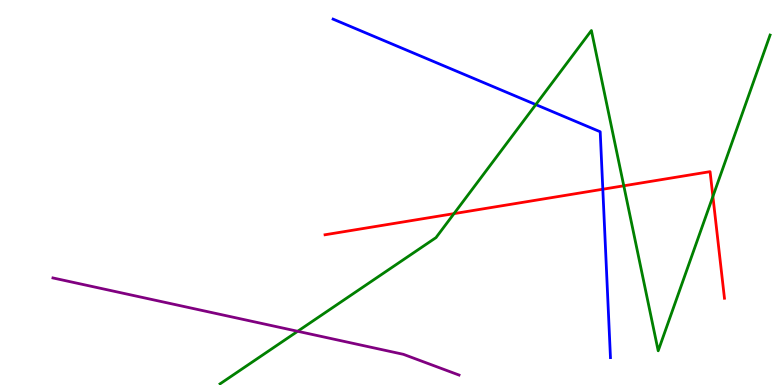[{'lines': ['blue', 'red'], 'intersections': [{'x': 7.78, 'y': 5.08}]}, {'lines': ['green', 'red'], 'intersections': [{'x': 5.86, 'y': 4.45}, {'x': 8.05, 'y': 5.17}, {'x': 9.2, 'y': 4.9}]}, {'lines': ['purple', 'red'], 'intersections': []}, {'lines': ['blue', 'green'], 'intersections': [{'x': 6.91, 'y': 7.28}]}, {'lines': ['blue', 'purple'], 'intersections': []}, {'lines': ['green', 'purple'], 'intersections': [{'x': 3.84, 'y': 1.4}]}]